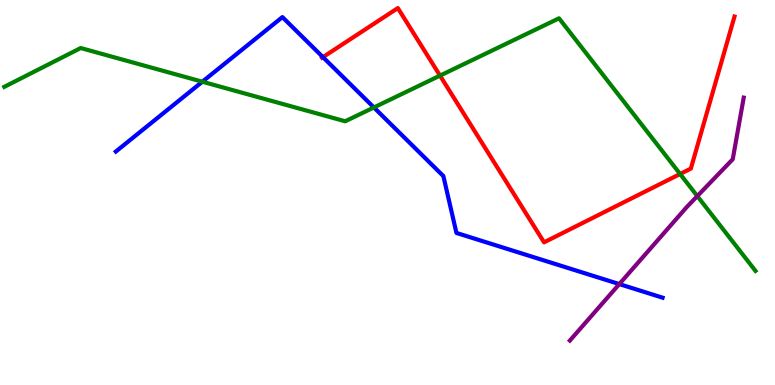[{'lines': ['blue', 'red'], 'intersections': [{'x': 4.17, 'y': 8.52}]}, {'lines': ['green', 'red'], 'intersections': [{'x': 5.68, 'y': 8.04}, {'x': 8.78, 'y': 5.48}]}, {'lines': ['purple', 'red'], 'intersections': []}, {'lines': ['blue', 'green'], 'intersections': [{'x': 2.61, 'y': 7.88}, {'x': 4.82, 'y': 7.21}]}, {'lines': ['blue', 'purple'], 'intersections': [{'x': 7.99, 'y': 2.62}]}, {'lines': ['green', 'purple'], 'intersections': [{'x': 9.0, 'y': 4.91}]}]